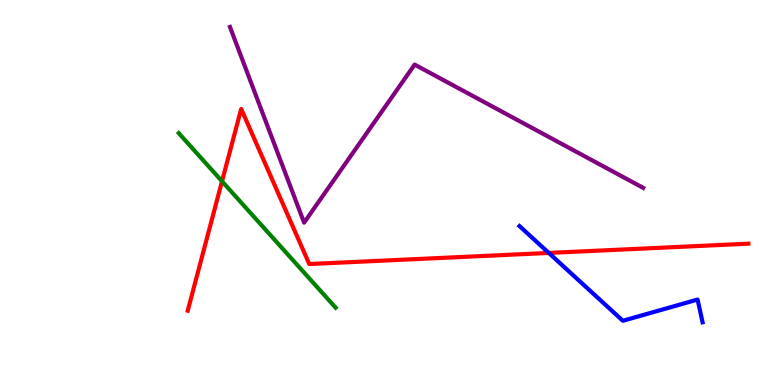[{'lines': ['blue', 'red'], 'intersections': [{'x': 7.08, 'y': 3.43}]}, {'lines': ['green', 'red'], 'intersections': [{'x': 2.86, 'y': 5.29}]}, {'lines': ['purple', 'red'], 'intersections': []}, {'lines': ['blue', 'green'], 'intersections': []}, {'lines': ['blue', 'purple'], 'intersections': []}, {'lines': ['green', 'purple'], 'intersections': []}]